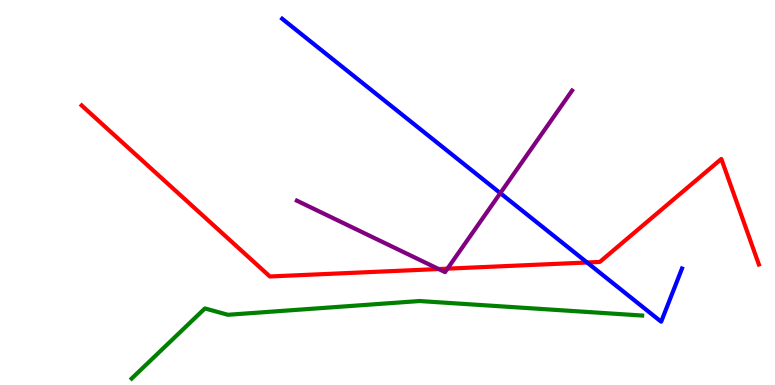[{'lines': ['blue', 'red'], 'intersections': [{'x': 7.58, 'y': 3.18}]}, {'lines': ['green', 'red'], 'intersections': []}, {'lines': ['purple', 'red'], 'intersections': [{'x': 5.66, 'y': 3.01}, {'x': 5.77, 'y': 3.02}]}, {'lines': ['blue', 'green'], 'intersections': []}, {'lines': ['blue', 'purple'], 'intersections': [{'x': 6.46, 'y': 4.98}]}, {'lines': ['green', 'purple'], 'intersections': []}]